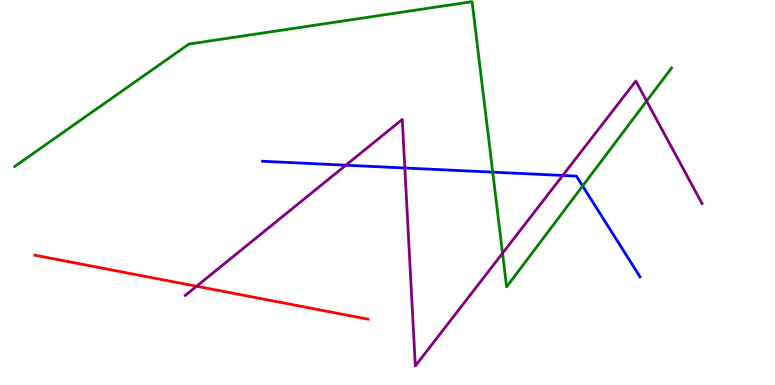[{'lines': ['blue', 'red'], 'intersections': []}, {'lines': ['green', 'red'], 'intersections': []}, {'lines': ['purple', 'red'], 'intersections': [{'x': 2.54, 'y': 2.56}]}, {'lines': ['blue', 'green'], 'intersections': [{'x': 6.36, 'y': 5.53}, {'x': 7.52, 'y': 5.17}]}, {'lines': ['blue', 'purple'], 'intersections': [{'x': 4.46, 'y': 5.71}, {'x': 5.22, 'y': 5.64}, {'x': 7.26, 'y': 5.44}]}, {'lines': ['green', 'purple'], 'intersections': [{'x': 6.48, 'y': 3.42}, {'x': 8.34, 'y': 7.37}]}]